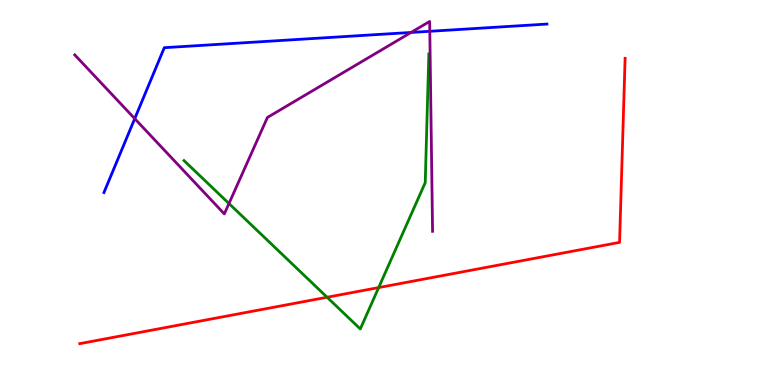[{'lines': ['blue', 'red'], 'intersections': []}, {'lines': ['green', 'red'], 'intersections': [{'x': 4.22, 'y': 2.28}, {'x': 4.89, 'y': 2.53}]}, {'lines': ['purple', 'red'], 'intersections': []}, {'lines': ['blue', 'green'], 'intersections': []}, {'lines': ['blue', 'purple'], 'intersections': [{'x': 1.74, 'y': 6.92}, {'x': 5.3, 'y': 9.16}, {'x': 5.55, 'y': 9.19}]}, {'lines': ['green', 'purple'], 'intersections': [{'x': 2.95, 'y': 4.71}]}]